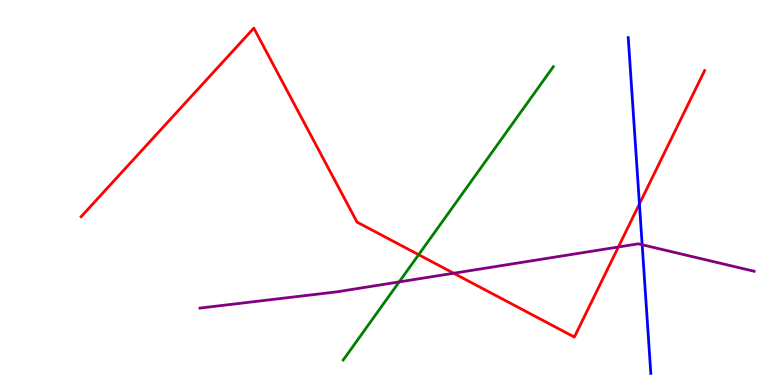[{'lines': ['blue', 'red'], 'intersections': [{'x': 8.25, 'y': 4.7}]}, {'lines': ['green', 'red'], 'intersections': [{'x': 5.4, 'y': 3.38}]}, {'lines': ['purple', 'red'], 'intersections': [{'x': 5.85, 'y': 2.9}, {'x': 7.98, 'y': 3.58}]}, {'lines': ['blue', 'green'], 'intersections': []}, {'lines': ['blue', 'purple'], 'intersections': [{'x': 8.29, 'y': 3.64}]}, {'lines': ['green', 'purple'], 'intersections': [{'x': 5.15, 'y': 2.68}]}]